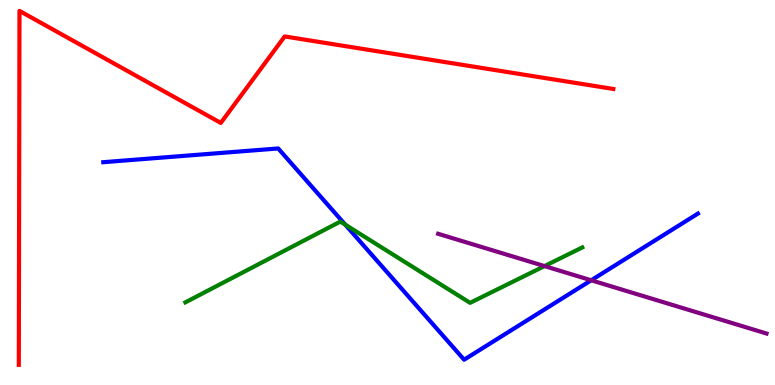[{'lines': ['blue', 'red'], 'intersections': []}, {'lines': ['green', 'red'], 'intersections': []}, {'lines': ['purple', 'red'], 'intersections': []}, {'lines': ['blue', 'green'], 'intersections': [{'x': 4.45, 'y': 4.16}]}, {'lines': ['blue', 'purple'], 'intersections': [{'x': 7.63, 'y': 2.72}]}, {'lines': ['green', 'purple'], 'intersections': [{'x': 7.03, 'y': 3.09}]}]